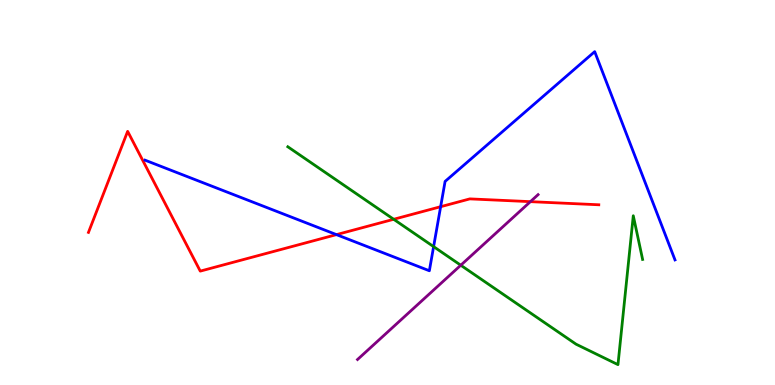[{'lines': ['blue', 'red'], 'intersections': [{'x': 4.34, 'y': 3.91}, {'x': 5.69, 'y': 4.63}]}, {'lines': ['green', 'red'], 'intersections': [{'x': 5.08, 'y': 4.3}]}, {'lines': ['purple', 'red'], 'intersections': [{'x': 6.84, 'y': 4.76}]}, {'lines': ['blue', 'green'], 'intersections': [{'x': 5.59, 'y': 3.59}]}, {'lines': ['blue', 'purple'], 'intersections': []}, {'lines': ['green', 'purple'], 'intersections': [{'x': 5.95, 'y': 3.11}]}]